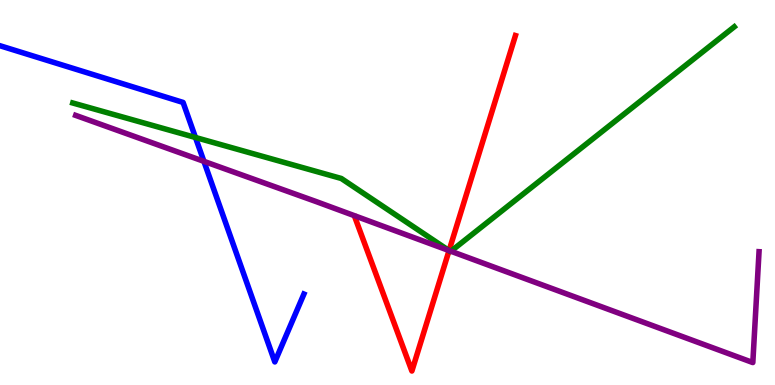[{'lines': ['blue', 'red'], 'intersections': []}, {'lines': ['green', 'red'], 'intersections': [{'x': 5.79, 'y': 3.49}]}, {'lines': ['purple', 'red'], 'intersections': [{'x': 5.79, 'y': 3.49}]}, {'lines': ['blue', 'green'], 'intersections': [{'x': 2.52, 'y': 6.43}]}, {'lines': ['blue', 'purple'], 'intersections': [{'x': 2.63, 'y': 5.81}]}, {'lines': ['green', 'purple'], 'intersections': [{'x': 5.79, 'y': 3.49}, {'x': 5.82, 'y': 3.47}]}]